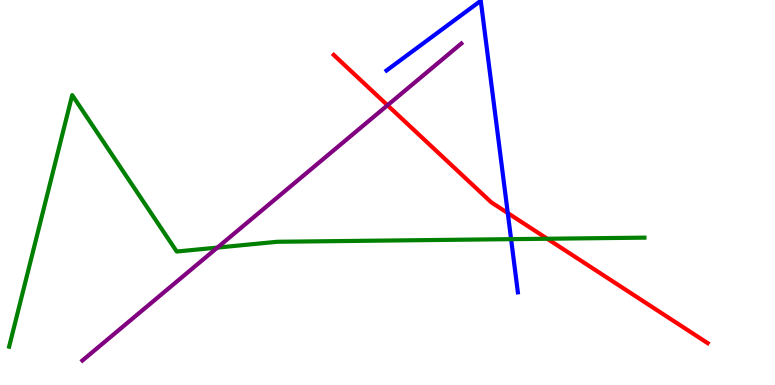[{'lines': ['blue', 'red'], 'intersections': [{'x': 6.55, 'y': 4.47}]}, {'lines': ['green', 'red'], 'intersections': [{'x': 7.06, 'y': 3.8}]}, {'lines': ['purple', 'red'], 'intersections': [{'x': 5.0, 'y': 7.27}]}, {'lines': ['blue', 'green'], 'intersections': [{'x': 6.59, 'y': 3.79}]}, {'lines': ['blue', 'purple'], 'intersections': []}, {'lines': ['green', 'purple'], 'intersections': [{'x': 2.81, 'y': 3.57}]}]